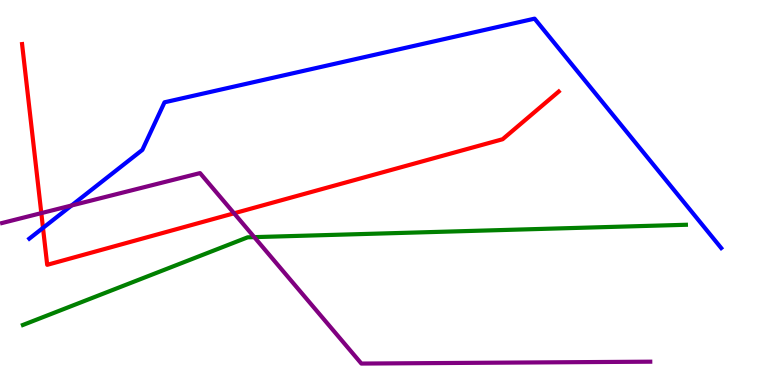[{'lines': ['blue', 'red'], 'intersections': [{'x': 0.555, 'y': 4.08}]}, {'lines': ['green', 'red'], 'intersections': []}, {'lines': ['purple', 'red'], 'intersections': [{'x': 0.533, 'y': 4.46}, {'x': 3.02, 'y': 4.46}]}, {'lines': ['blue', 'green'], 'intersections': []}, {'lines': ['blue', 'purple'], 'intersections': [{'x': 0.923, 'y': 4.66}]}, {'lines': ['green', 'purple'], 'intersections': [{'x': 3.28, 'y': 3.84}]}]